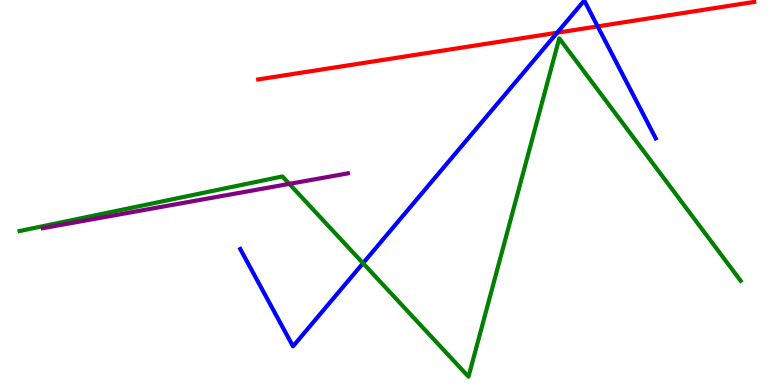[{'lines': ['blue', 'red'], 'intersections': [{'x': 7.19, 'y': 9.15}, {'x': 7.71, 'y': 9.31}]}, {'lines': ['green', 'red'], 'intersections': []}, {'lines': ['purple', 'red'], 'intersections': []}, {'lines': ['blue', 'green'], 'intersections': [{'x': 4.68, 'y': 3.16}]}, {'lines': ['blue', 'purple'], 'intersections': []}, {'lines': ['green', 'purple'], 'intersections': [{'x': 3.73, 'y': 5.22}]}]